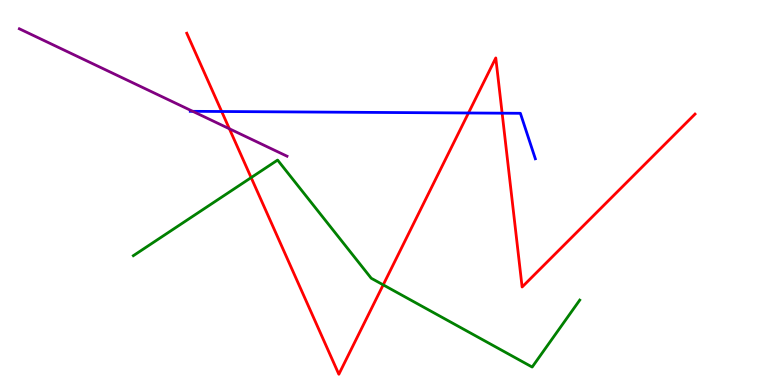[{'lines': ['blue', 'red'], 'intersections': [{'x': 2.86, 'y': 7.1}, {'x': 6.04, 'y': 7.07}, {'x': 6.48, 'y': 7.06}]}, {'lines': ['green', 'red'], 'intersections': [{'x': 3.24, 'y': 5.39}, {'x': 4.94, 'y': 2.6}]}, {'lines': ['purple', 'red'], 'intersections': [{'x': 2.96, 'y': 6.66}]}, {'lines': ['blue', 'green'], 'intersections': []}, {'lines': ['blue', 'purple'], 'intersections': [{'x': 2.49, 'y': 7.11}]}, {'lines': ['green', 'purple'], 'intersections': []}]